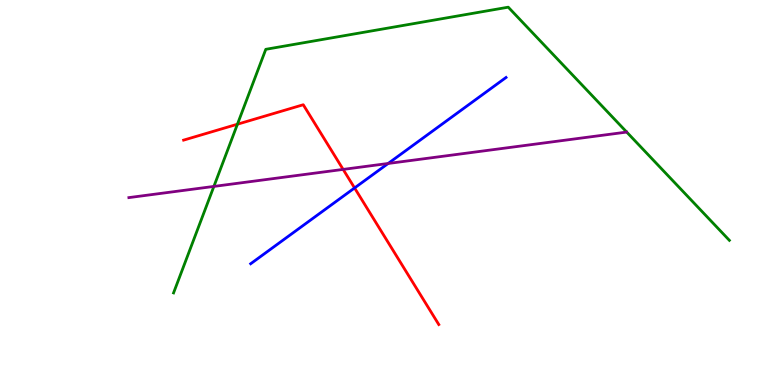[{'lines': ['blue', 'red'], 'intersections': [{'x': 4.58, 'y': 5.12}]}, {'lines': ['green', 'red'], 'intersections': [{'x': 3.06, 'y': 6.77}]}, {'lines': ['purple', 'red'], 'intersections': [{'x': 4.43, 'y': 5.6}]}, {'lines': ['blue', 'green'], 'intersections': []}, {'lines': ['blue', 'purple'], 'intersections': [{'x': 5.01, 'y': 5.75}]}, {'lines': ['green', 'purple'], 'intersections': [{'x': 2.76, 'y': 5.16}]}]